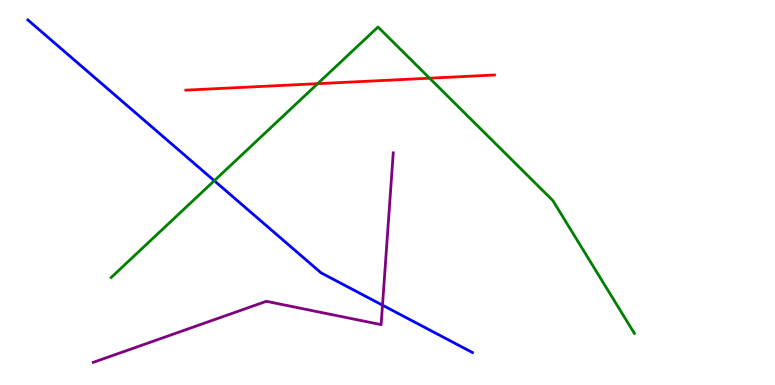[{'lines': ['blue', 'red'], 'intersections': []}, {'lines': ['green', 'red'], 'intersections': [{'x': 4.1, 'y': 7.83}, {'x': 5.54, 'y': 7.97}]}, {'lines': ['purple', 'red'], 'intersections': []}, {'lines': ['blue', 'green'], 'intersections': [{'x': 2.76, 'y': 5.31}]}, {'lines': ['blue', 'purple'], 'intersections': [{'x': 4.94, 'y': 2.07}]}, {'lines': ['green', 'purple'], 'intersections': []}]